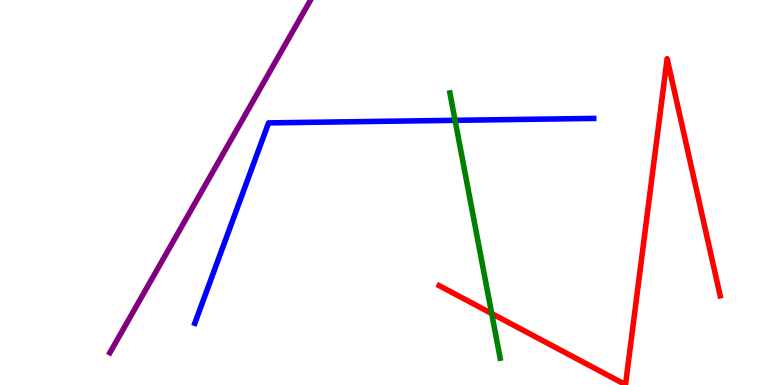[{'lines': ['blue', 'red'], 'intersections': []}, {'lines': ['green', 'red'], 'intersections': [{'x': 6.34, 'y': 1.86}]}, {'lines': ['purple', 'red'], 'intersections': []}, {'lines': ['blue', 'green'], 'intersections': [{'x': 5.87, 'y': 6.87}]}, {'lines': ['blue', 'purple'], 'intersections': []}, {'lines': ['green', 'purple'], 'intersections': []}]